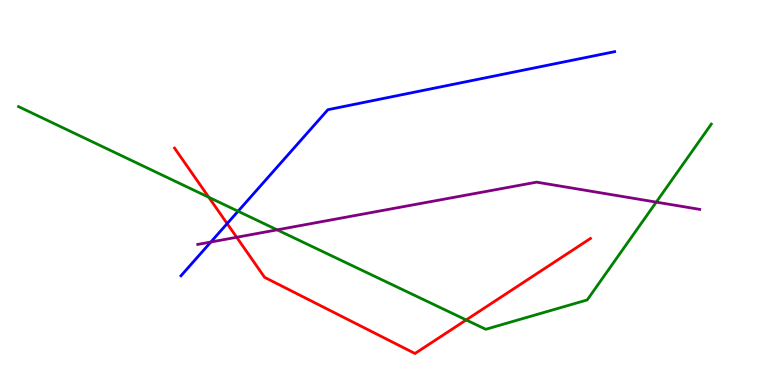[{'lines': ['blue', 'red'], 'intersections': [{'x': 2.93, 'y': 4.19}]}, {'lines': ['green', 'red'], 'intersections': [{'x': 2.69, 'y': 4.88}, {'x': 6.02, 'y': 1.69}]}, {'lines': ['purple', 'red'], 'intersections': [{'x': 3.05, 'y': 3.84}]}, {'lines': ['blue', 'green'], 'intersections': [{'x': 3.07, 'y': 4.51}]}, {'lines': ['blue', 'purple'], 'intersections': [{'x': 2.72, 'y': 3.71}]}, {'lines': ['green', 'purple'], 'intersections': [{'x': 3.58, 'y': 4.03}, {'x': 8.47, 'y': 4.75}]}]